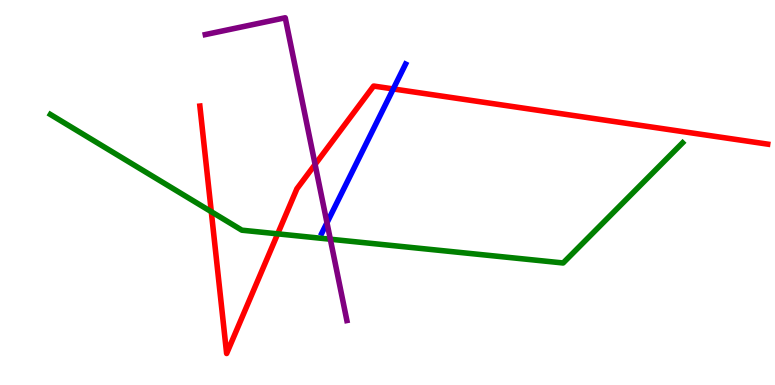[{'lines': ['blue', 'red'], 'intersections': [{'x': 5.07, 'y': 7.69}]}, {'lines': ['green', 'red'], 'intersections': [{'x': 2.73, 'y': 4.5}, {'x': 3.58, 'y': 3.93}]}, {'lines': ['purple', 'red'], 'intersections': [{'x': 4.07, 'y': 5.73}]}, {'lines': ['blue', 'green'], 'intersections': []}, {'lines': ['blue', 'purple'], 'intersections': [{'x': 4.22, 'y': 4.21}]}, {'lines': ['green', 'purple'], 'intersections': [{'x': 4.26, 'y': 3.79}]}]